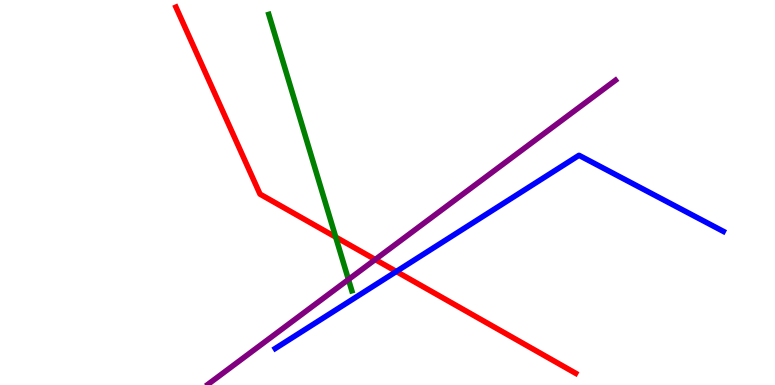[{'lines': ['blue', 'red'], 'intersections': [{'x': 5.11, 'y': 2.95}]}, {'lines': ['green', 'red'], 'intersections': [{'x': 4.33, 'y': 3.84}]}, {'lines': ['purple', 'red'], 'intersections': [{'x': 4.84, 'y': 3.26}]}, {'lines': ['blue', 'green'], 'intersections': []}, {'lines': ['blue', 'purple'], 'intersections': []}, {'lines': ['green', 'purple'], 'intersections': [{'x': 4.5, 'y': 2.74}]}]